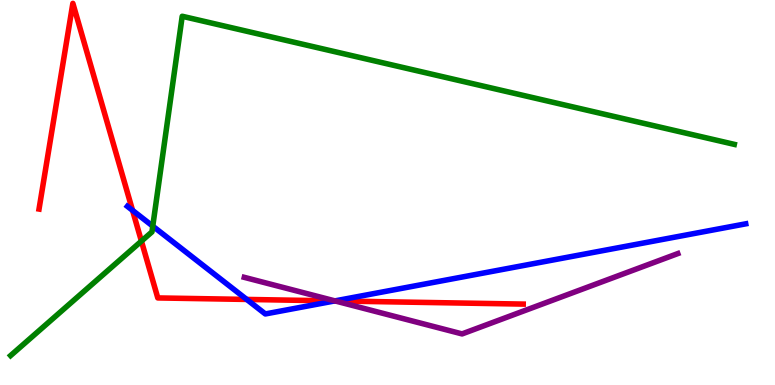[{'lines': ['blue', 'red'], 'intersections': [{'x': 1.71, 'y': 4.54}, {'x': 3.18, 'y': 2.22}, {'x': 4.32, 'y': 2.18}]}, {'lines': ['green', 'red'], 'intersections': [{'x': 1.82, 'y': 3.74}]}, {'lines': ['purple', 'red'], 'intersections': [{'x': 4.32, 'y': 2.18}]}, {'lines': ['blue', 'green'], 'intersections': [{'x': 1.97, 'y': 4.13}]}, {'lines': ['blue', 'purple'], 'intersections': [{'x': 4.32, 'y': 2.18}]}, {'lines': ['green', 'purple'], 'intersections': []}]